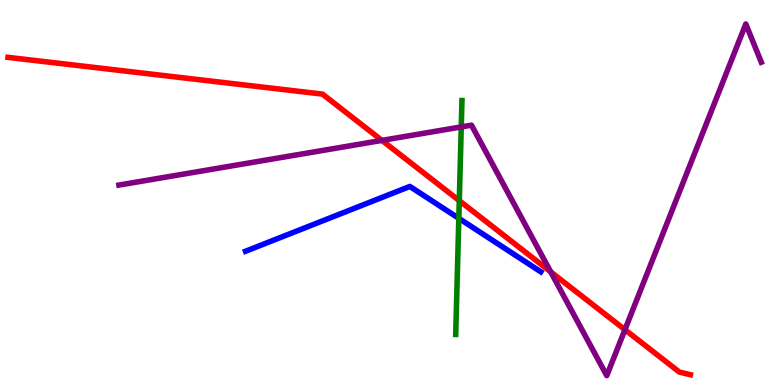[{'lines': ['blue', 'red'], 'intersections': []}, {'lines': ['green', 'red'], 'intersections': [{'x': 5.93, 'y': 4.79}]}, {'lines': ['purple', 'red'], 'intersections': [{'x': 4.93, 'y': 6.35}, {'x': 7.11, 'y': 2.94}, {'x': 8.06, 'y': 1.44}]}, {'lines': ['blue', 'green'], 'intersections': [{'x': 5.92, 'y': 4.33}]}, {'lines': ['blue', 'purple'], 'intersections': []}, {'lines': ['green', 'purple'], 'intersections': [{'x': 5.95, 'y': 6.7}]}]